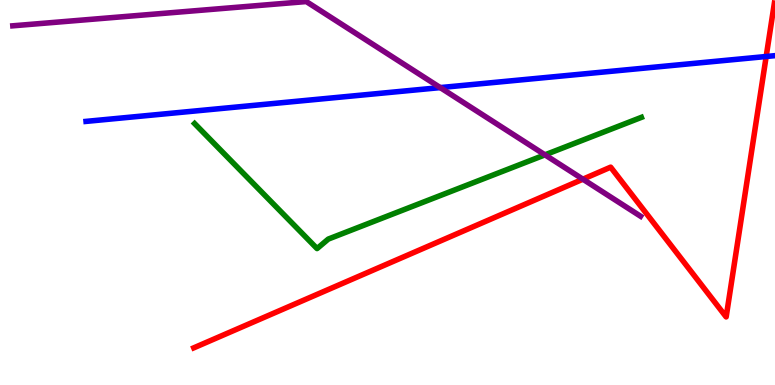[{'lines': ['blue', 'red'], 'intersections': [{'x': 9.89, 'y': 8.53}]}, {'lines': ['green', 'red'], 'intersections': []}, {'lines': ['purple', 'red'], 'intersections': [{'x': 7.52, 'y': 5.35}]}, {'lines': ['blue', 'green'], 'intersections': []}, {'lines': ['blue', 'purple'], 'intersections': [{'x': 5.68, 'y': 7.72}]}, {'lines': ['green', 'purple'], 'intersections': [{'x': 7.03, 'y': 5.98}]}]